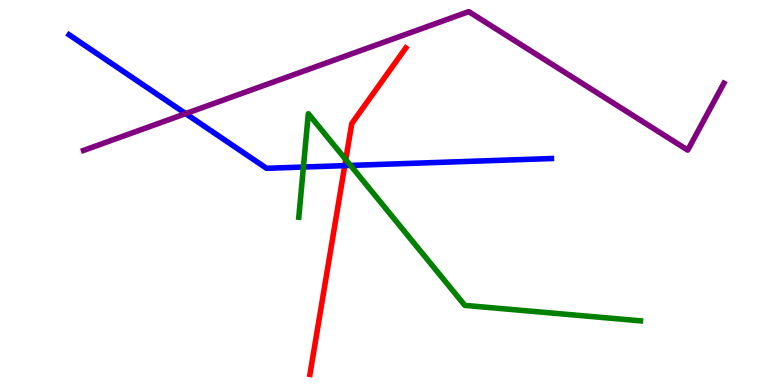[{'lines': ['blue', 'red'], 'intersections': [{'x': 4.45, 'y': 5.7}]}, {'lines': ['green', 'red'], 'intersections': [{'x': 4.46, 'y': 5.86}]}, {'lines': ['purple', 'red'], 'intersections': []}, {'lines': ['blue', 'green'], 'intersections': [{'x': 3.91, 'y': 5.66}, {'x': 4.52, 'y': 5.7}]}, {'lines': ['blue', 'purple'], 'intersections': [{'x': 2.4, 'y': 7.05}]}, {'lines': ['green', 'purple'], 'intersections': []}]